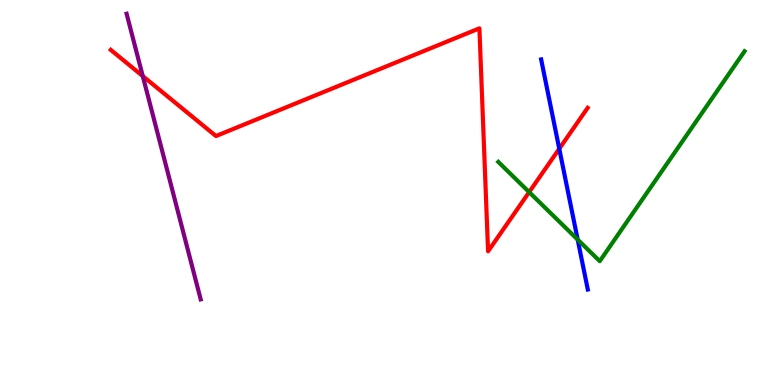[{'lines': ['blue', 'red'], 'intersections': [{'x': 7.22, 'y': 6.14}]}, {'lines': ['green', 'red'], 'intersections': [{'x': 6.83, 'y': 5.01}]}, {'lines': ['purple', 'red'], 'intersections': [{'x': 1.84, 'y': 8.02}]}, {'lines': ['blue', 'green'], 'intersections': [{'x': 7.45, 'y': 3.78}]}, {'lines': ['blue', 'purple'], 'intersections': []}, {'lines': ['green', 'purple'], 'intersections': []}]